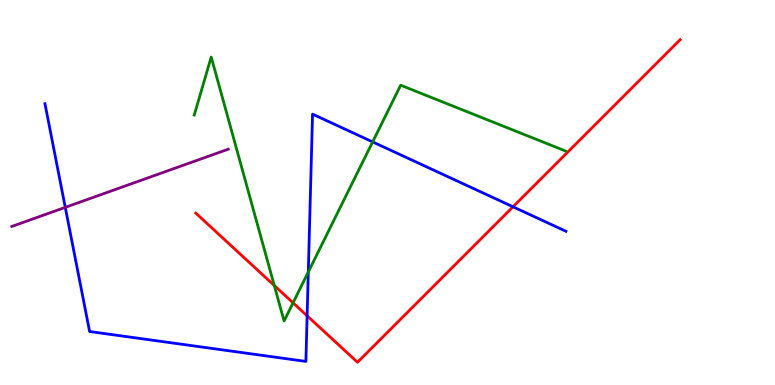[{'lines': ['blue', 'red'], 'intersections': [{'x': 3.96, 'y': 1.8}, {'x': 6.62, 'y': 4.63}]}, {'lines': ['green', 'red'], 'intersections': [{'x': 3.54, 'y': 2.58}, {'x': 3.78, 'y': 2.13}]}, {'lines': ['purple', 'red'], 'intersections': []}, {'lines': ['blue', 'green'], 'intersections': [{'x': 3.98, 'y': 2.94}, {'x': 4.81, 'y': 6.31}]}, {'lines': ['blue', 'purple'], 'intersections': [{'x': 0.842, 'y': 4.61}]}, {'lines': ['green', 'purple'], 'intersections': []}]